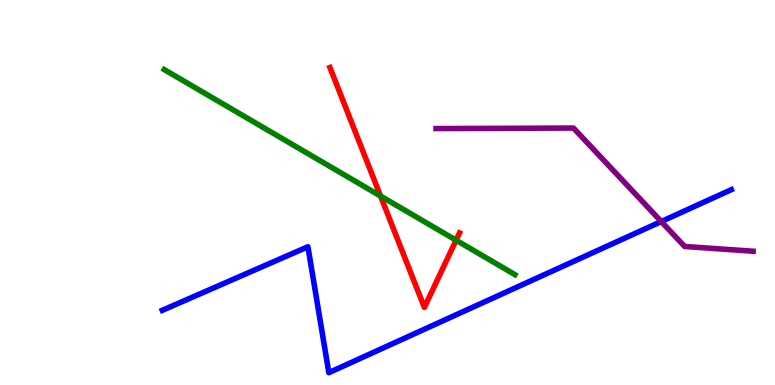[{'lines': ['blue', 'red'], 'intersections': []}, {'lines': ['green', 'red'], 'intersections': [{'x': 4.91, 'y': 4.91}, {'x': 5.88, 'y': 3.76}]}, {'lines': ['purple', 'red'], 'intersections': []}, {'lines': ['blue', 'green'], 'intersections': []}, {'lines': ['blue', 'purple'], 'intersections': [{'x': 8.53, 'y': 4.25}]}, {'lines': ['green', 'purple'], 'intersections': []}]